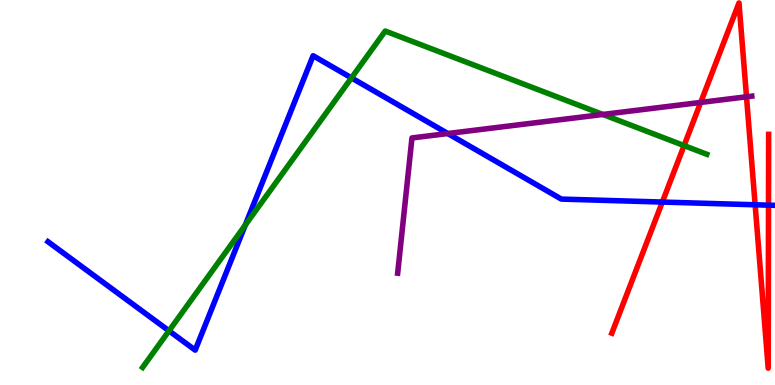[{'lines': ['blue', 'red'], 'intersections': [{'x': 8.55, 'y': 4.75}, {'x': 9.74, 'y': 4.68}, {'x': 9.92, 'y': 4.67}]}, {'lines': ['green', 'red'], 'intersections': [{'x': 8.83, 'y': 6.22}]}, {'lines': ['purple', 'red'], 'intersections': [{'x': 9.04, 'y': 7.34}, {'x': 9.63, 'y': 7.49}]}, {'lines': ['blue', 'green'], 'intersections': [{'x': 2.18, 'y': 1.41}, {'x': 3.16, 'y': 4.15}, {'x': 4.53, 'y': 7.98}]}, {'lines': ['blue', 'purple'], 'intersections': [{'x': 5.78, 'y': 6.53}]}, {'lines': ['green', 'purple'], 'intersections': [{'x': 7.78, 'y': 7.03}]}]